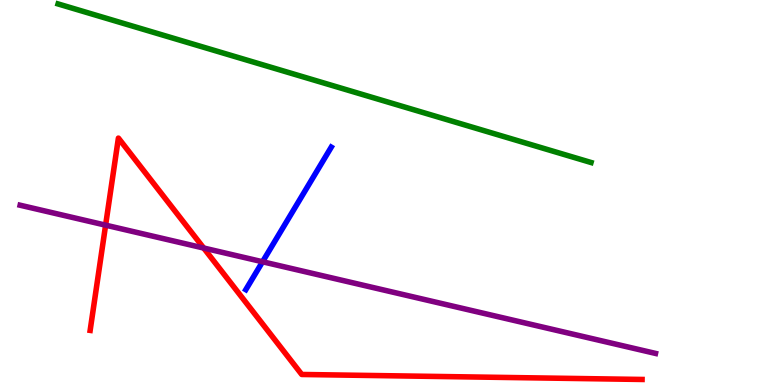[{'lines': ['blue', 'red'], 'intersections': []}, {'lines': ['green', 'red'], 'intersections': []}, {'lines': ['purple', 'red'], 'intersections': [{'x': 1.36, 'y': 4.15}, {'x': 2.63, 'y': 3.56}]}, {'lines': ['blue', 'green'], 'intersections': []}, {'lines': ['blue', 'purple'], 'intersections': [{'x': 3.39, 'y': 3.2}]}, {'lines': ['green', 'purple'], 'intersections': []}]